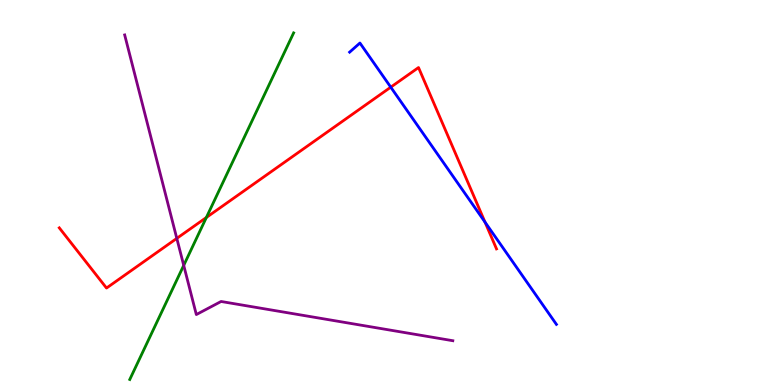[{'lines': ['blue', 'red'], 'intersections': [{'x': 5.04, 'y': 7.74}, {'x': 6.26, 'y': 4.23}]}, {'lines': ['green', 'red'], 'intersections': [{'x': 2.66, 'y': 4.35}]}, {'lines': ['purple', 'red'], 'intersections': [{'x': 2.28, 'y': 3.81}]}, {'lines': ['blue', 'green'], 'intersections': []}, {'lines': ['blue', 'purple'], 'intersections': []}, {'lines': ['green', 'purple'], 'intersections': [{'x': 2.37, 'y': 3.11}]}]